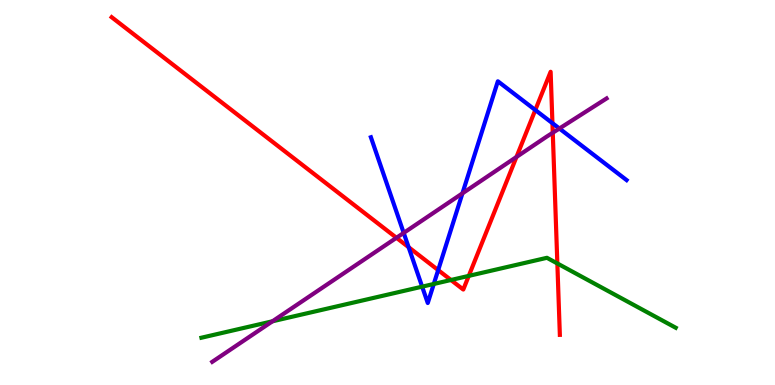[{'lines': ['blue', 'red'], 'intersections': [{'x': 5.27, 'y': 3.58}, {'x': 5.65, 'y': 2.98}, {'x': 6.91, 'y': 7.14}, {'x': 7.13, 'y': 6.8}]}, {'lines': ['green', 'red'], 'intersections': [{'x': 5.82, 'y': 2.73}, {'x': 6.05, 'y': 2.83}, {'x': 7.19, 'y': 3.16}]}, {'lines': ['purple', 'red'], 'intersections': [{'x': 5.12, 'y': 3.82}, {'x': 6.66, 'y': 5.92}, {'x': 7.13, 'y': 6.55}]}, {'lines': ['blue', 'green'], 'intersections': [{'x': 5.45, 'y': 2.55}, {'x': 5.6, 'y': 2.62}]}, {'lines': ['blue', 'purple'], 'intersections': [{'x': 5.21, 'y': 3.95}, {'x': 5.97, 'y': 4.98}, {'x': 7.22, 'y': 6.66}]}, {'lines': ['green', 'purple'], 'intersections': [{'x': 3.52, 'y': 1.65}]}]